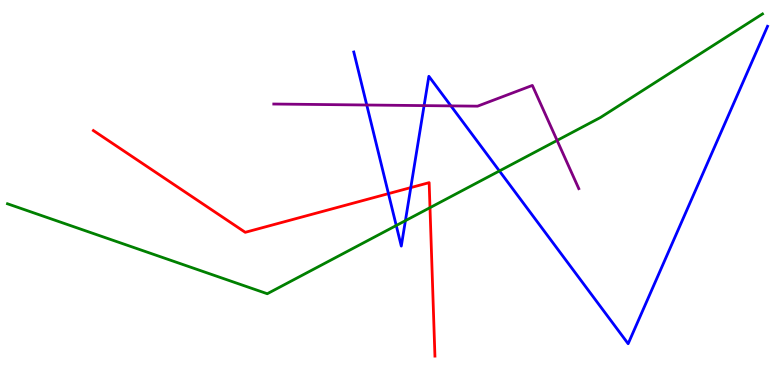[{'lines': ['blue', 'red'], 'intersections': [{'x': 5.01, 'y': 4.97}, {'x': 5.3, 'y': 5.13}]}, {'lines': ['green', 'red'], 'intersections': [{'x': 5.55, 'y': 4.61}]}, {'lines': ['purple', 'red'], 'intersections': []}, {'lines': ['blue', 'green'], 'intersections': [{'x': 5.11, 'y': 4.14}, {'x': 5.23, 'y': 4.27}, {'x': 6.44, 'y': 5.56}]}, {'lines': ['blue', 'purple'], 'intersections': [{'x': 4.73, 'y': 7.27}, {'x': 5.47, 'y': 7.26}, {'x': 5.82, 'y': 7.25}]}, {'lines': ['green', 'purple'], 'intersections': [{'x': 7.19, 'y': 6.35}]}]